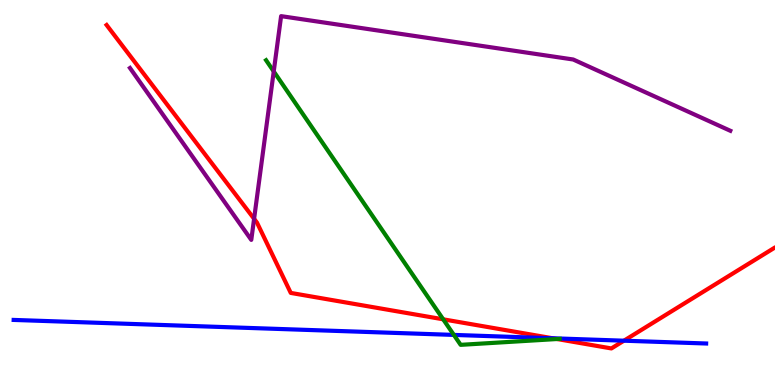[{'lines': ['blue', 'red'], 'intersections': [{'x': 7.13, 'y': 1.21}, {'x': 8.05, 'y': 1.15}]}, {'lines': ['green', 'red'], 'intersections': [{'x': 5.72, 'y': 1.71}, {'x': 7.19, 'y': 1.19}]}, {'lines': ['purple', 'red'], 'intersections': [{'x': 3.28, 'y': 4.32}]}, {'lines': ['blue', 'green'], 'intersections': [{'x': 5.86, 'y': 1.3}]}, {'lines': ['blue', 'purple'], 'intersections': []}, {'lines': ['green', 'purple'], 'intersections': [{'x': 3.53, 'y': 8.14}]}]